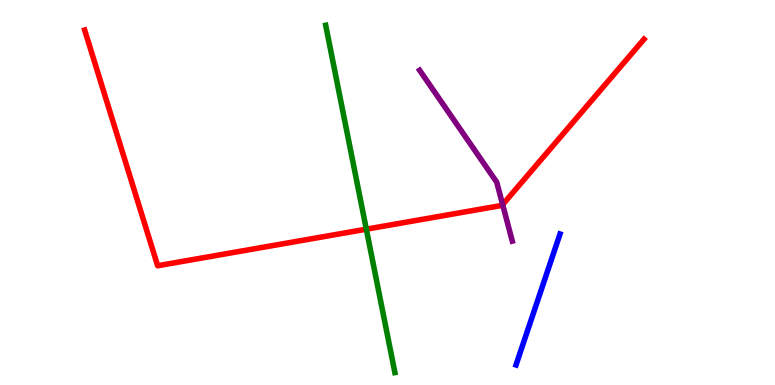[{'lines': ['blue', 'red'], 'intersections': []}, {'lines': ['green', 'red'], 'intersections': [{'x': 4.73, 'y': 4.05}]}, {'lines': ['purple', 'red'], 'intersections': [{'x': 6.49, 'y': 4.69}]}, {'lines': ['blue', 'green'], 'intersections': []}, {'lines': ['blue', 'purple'], 'intersections': []}, {'lines': ['green', 'purple'], 'intersections': []}]